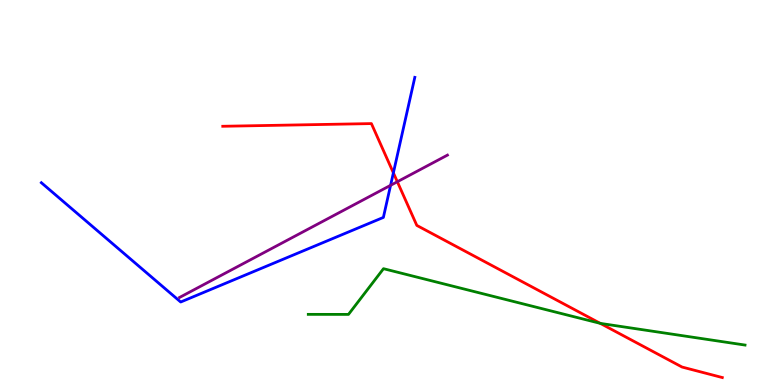[{'lines': ['blue', 'red'], 'intersections': [{'x': 5.08, 'y': 5.51}]}, {'lines': ['green', 'red'], 'intersections': [{'x': 7.74, 'y': 1.6}]}, {'lines': ['purple', 'red'], 'intersections': [{'x': 5.13, 'y': 5.28}]}, {'lines': ['blue', 'green'], 'intersections': []}, {'lines': ['blue', 'purple'], 'intersections': [{'x': 5.04, 'y': 5.19}]}, {'lines': ['green', 'purple'], 'intersections': []}]